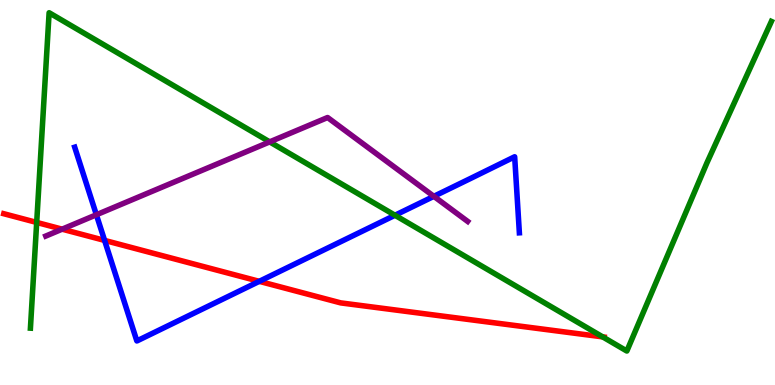[{'lines': ['blue', 'red'], 'intersections': [{'x': 1.35, 'y': 3.76}, {'x': 3.35, 'y': 2.69}]}, {'lines': ['green', 'red'], 'intersections': [{'x': 0.473, 'y': 4.22}, {'x': 7.78, 'y': 1.25}]}, {'lines': ['purple', 'red'], 'intersections': [{'x': 0.802, 'y': 4.05}]}, {'lines': ['blue', 'green'], 'intersections': [{'x': 5.1, 'y': 4.41}]}, {'lines': ['blue', 'purple'], 'intersections': [{'x': 1.24, 'y': 4.42}, {'x': 5.6, 'y': 4.9}]}, {'lines': ['green', 'purple'], 'intersections': [{'x': 3.48, 'y': 6.31}]}]